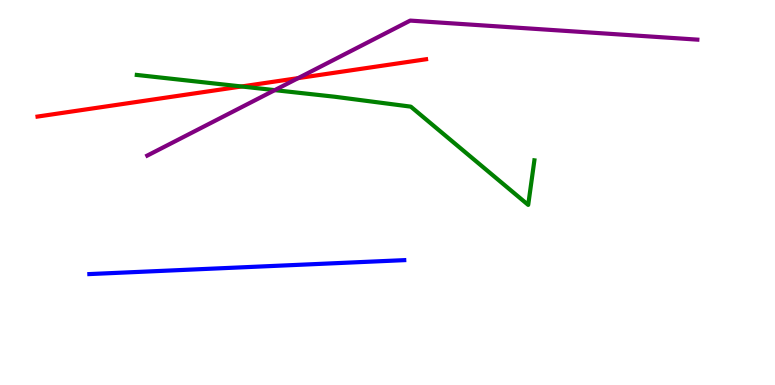[{'lines': ['blue', 'red'], 'intersections': []}, {'lines': ['green', 'red'], 'intersections': [{'x': 3.12, 'y': 7.75}]}, {'lines': ['purple', 'red'], 'intersections': [{'x': 3.85, 'y': 7.97}]}, {'lines': ['blue', 'green'], 'intersections': []}, {'lines': ['blue', 'purple'], 'intersections': []}, {'lines': ['green', 'purple'], 'intersections': [{'x': 3.55, 'y': 7.66}]}]